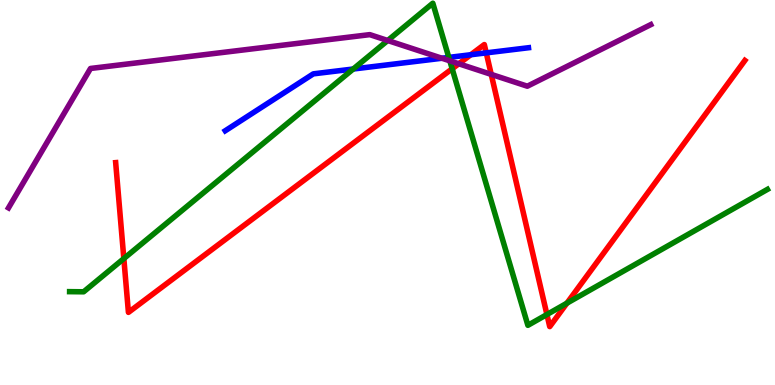[{'lines': ['blue', 'red'], 'intersections': [{'x': 6.07, 'y': 8.58}, {'x': 6.27, 'y': 8.63}]}, {'lines': ['green', 'red'], 'intersections': [{'x': 1.6, 'y': 3.28}, {'x': 5.83, 'y': 8.21}, {'x': 7.06, 'y': 1.83}, {'x': 7.32, 'y': 2.13}]}, {'lines': ['purple', 'red'], 'intersections': [{'x': 5.92, 'y': 8.34}, {'x': 6.34, 'y': 8.07}]}, {'lines': ['blue', 'green'], 'intersections': [{'x': 4.56, 'y': 8.21}, {'x': 5.79, 'y': 8.51}]}, {'lines': ['blue', 'purple'], 'intersections': [{'x': 5.7, 'y': 8.49}]}, {'lines': ['green', 'purple'], 'intersections': [{'x': 5.0, 'y': 8.95}, {'x': 5.8, 'y': 8.42}]}]